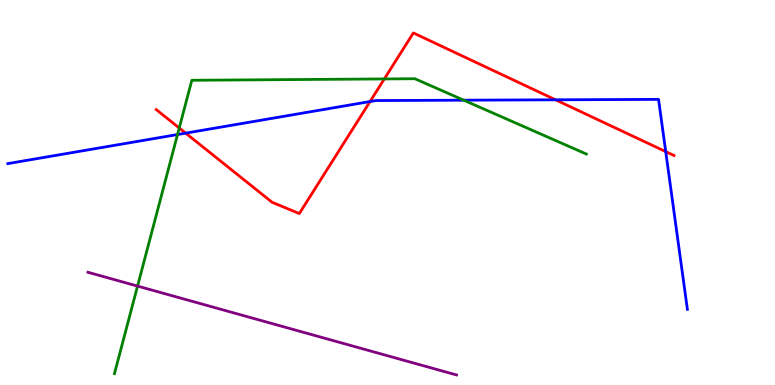[{'lines': ['blue', 'red'], 'intersections': [{'x': 2.4, 'y': 6.54}, {'x': 4.77, 'y': 7.36}, {'x': 7.17, 'y': 7.41}, {'x': 8.59, 'y': 6.06}]}, {'lines': ['green', 'red'], 'intersections': [{'x': 2.31, 'y': 6.68}, {'x': 4.96, 'y': 7.95}]}, {'lines': ['purple', 'red'], 'intersections': []}, {'lines': ['blue', 'green'], 'intersections': [{'x': 2.29, 'y': 6.51}, {'x': 5.98, 'y': 7.4}]}, {'lines': ['blue', 'purple'], 'intersections': []}, {'lines': ['green', 'purple'], 'intersections': [{'x': 1.77, 'y': 2.57}]}]